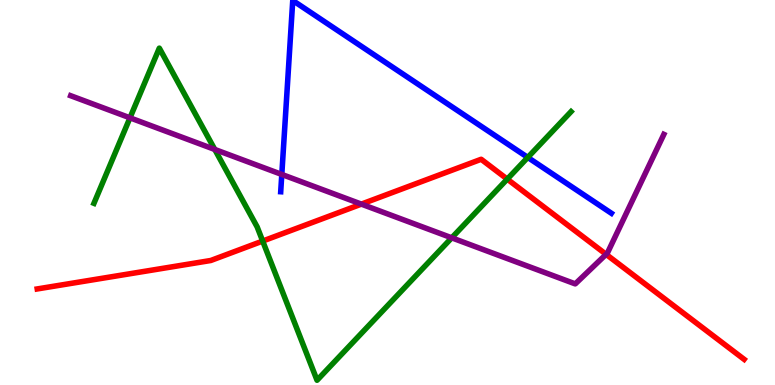[{'lines': ['blue', 'red'], 'intersections': []}, {'lines': ['green', 'red'], 'intersections': [{'x': 3.39, 'y': 3.74}, {'x': 6.55, 'y': 5.35}]}, {'lines': ['purple', 'red'], 'intersections': [{'x': 4.66, 'y': 4.7}, {'x': 7.82, 'y': 3.39}]}, {'lines': ['blue', 'green'], 'intersections': [{'x': 6.81, 'y': 5.91}]}, {'lines': ['blue', 'purple'], 'intersections': [{'x': 3.64, 'y': 5.47}]}, {'lines': ['green', 'purple'], 'intersections': [{'x': 1.68, 'y': 6.94}, {'x': 2.77, 'y': 6.12}, {'x': 5.83, 'y': 3.82}]}]